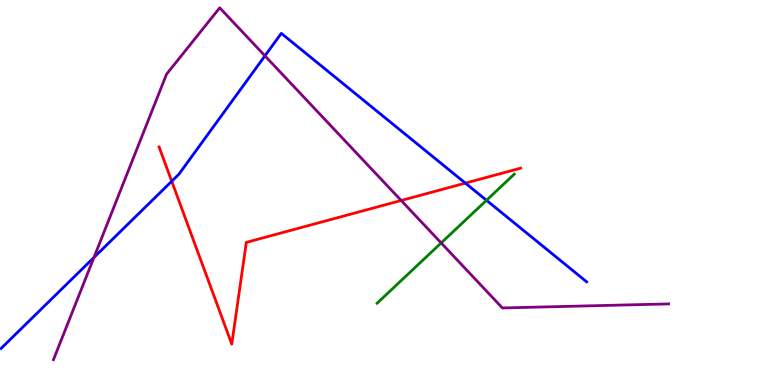[{'lines': ['blue', 'red'], 'intersections': [{'x': 2.22, 'y': 5.29}, {'x': 6.0, 'y': 5.24}]}, {'lines': ['green', 'red'], 'intersections': []}, {'lines': ['purple', 'red'], 'intersections': [{'x': 5.18, 'y': 4.79}]}, {'lines': ['blue', 'green'], 'intersections': [{'x': 6.28, 'y': 4.8}]}, {'lines': ['blue', 'purple'], 'intersections': [{'x': 1.21, 'y': 3.31}, {'x': 3.42, 'y': 8.55}]}, {'lines': ['green', 'purple'], 'intersections': [{'x': 5.69, 'y': 3.69}]}]